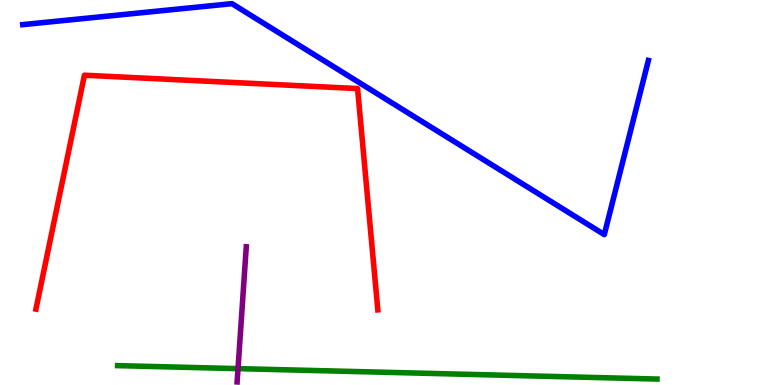[{'lines': ['blue', 'red'], 'intersections': []}, {'lines': ['green', 'red'], 'intersections': []}, {'lines': ['purple', 'red'], 'intersections': []}, {'lines': ['blue', 'green'], 'intersections': []}, {'lines': ['blue', 'purple'], 'intersections': []}, {'lines': ['green', 'purple'], 'intersections': [{'x': 3.07, 'y': 0.425}]}]